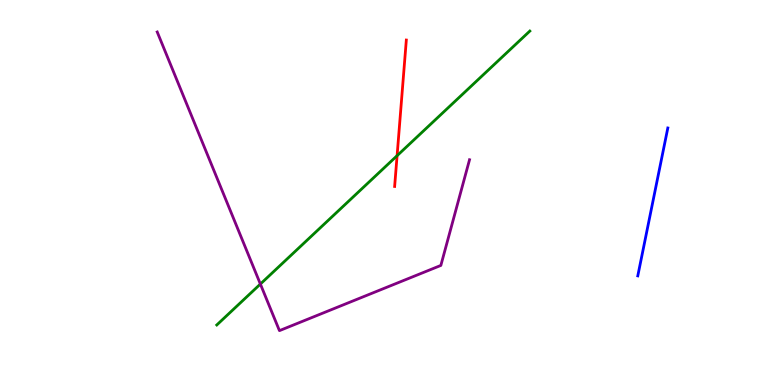[{'lines': ['blue', 'red'], 'intersections': []}, {'lines': ['green', 'red'], 'intersections': [{'x': 5.12, 'y': 5.96}]}, {'lines': ['purple', 'red'], 'intersections': []}, {'lines': ['blue', 'green'], 'intersections': []}, {'lines': ['blue', 'purple'], 'intersections': []}, {'lines': ['green', 'purple'], 'intersections': [{'x': 3.36, 'y': 2.62}]}]